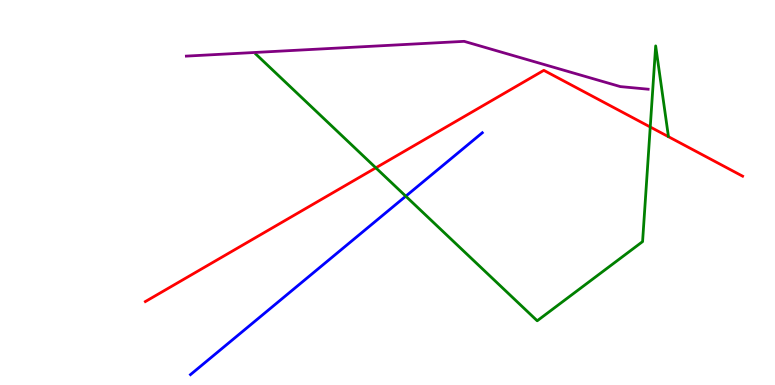[{'lines': ['blue', 'red'], 'intersections': []}, {'lines': ['green', 'red'], 'intersections': [{'x': 4.85, 'y': 5.64}, {'x': 8.39, 'y': 6.7}]}, {'lines': ['purple', 'red'], 'intersections': []}, {'lines': ['blue', 'green'], 'intersections': [{'x': 5.24, 'y': 4.9}]}, {'lines': ['blue', 'purple'], 'intersections': []}, {'lines': ['green', 'purple'], 'intersections': []}]